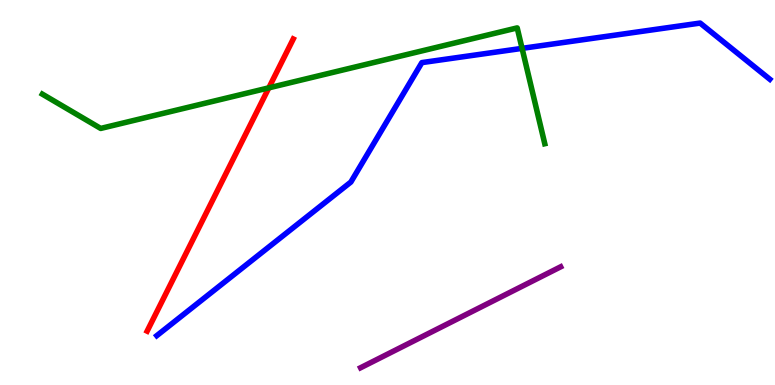[{'lines': ['blue', 'red'], 'intersections': []}, {'lines': ['green', 'red'], 'intersections': [{'x': 3.47, 'y': 7.72}]}, {'lines': ['purple', 'red'], 'intersections': []}, {'lines': ['blue', 'green'], 'intersections': [{'x': 6.74, 'y': 8.74}]}, {'lines': ['blue', 'purple'], 'intersections': []}, {'lines': ['green', 'purple'], 'intersections': []}]